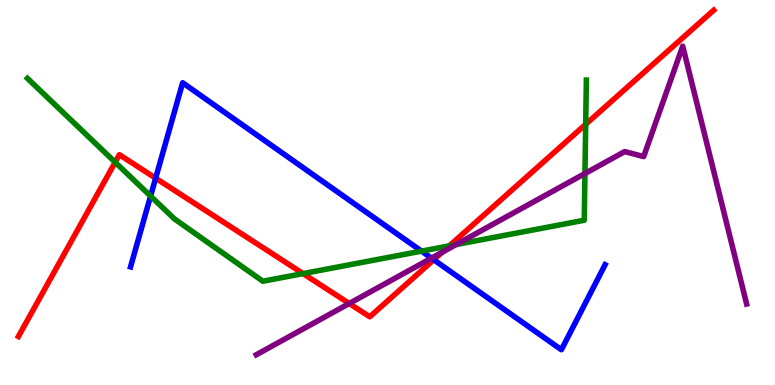[{'lines': ['blue', 'red'], 'intersections': [{'x': 2.01, 'y': 5.37}, {'x': 5.6, 'y': 3.25}]}, {'lines': ['green', 'red'], 'intersections': [{'x': 1.49, 'y': 5.79}, {'x': 3.91, 'y': 2.89}, {'x': 5.8, 'y': 3.61}, {'x': 7.56, 'y': 6.77}]}, {'lines': ['purple', 'red'], 'intersections': [{'x': 4.51, 'y': 2.12}, {'x': 5.71, 'y': 3.45}]}, {'lines': ['blue', 'green'], 'intersections': [{'x': 1.94, 'y': 4.91}, {'x': 5.44, 'y': 3.48}]}, {'lines': ['blue', 'purple'], 'intersections': [{'x': 5.57, 'y': 3.29}]}, {'lines': ['green', 'purple'], 'intersections': [{'x': 5.89, 'y': 3.65}, {'x': 7.55, 'y': 5.49}]}]